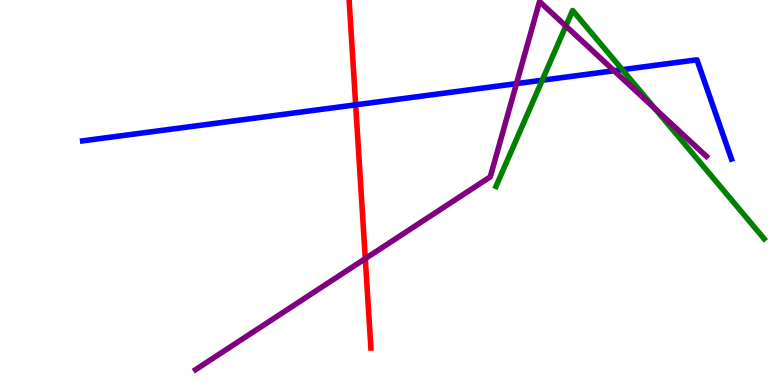[{'lines': ['blue', 'red'], 'intersections': [{'x': 4.59, 'y': 7.28}]}, {'lines': ['green', 'red'], 'intersections': []}, {'lines': ['purple', 'red'], 'intersections': [{'x': 4.71, 'y': 3.28}]}, {'lines': ['blue', 'green'], 'intersections': [{'x': 7.0, 'y': 7.92}, {'x': 8.03, 'y': 8.19}]}, {'lines': ['blue', 'purple'], 'intersections': [{'x': 6.66, 'y': 7.83}, {'x': 7.92, 'y': 8.16}]}, {'lines': ['green', 'purple'], 'intersections': [{'x': 7.3, 'y': 9.32}, {'x': 8.45, 'y': 7.18}]}]